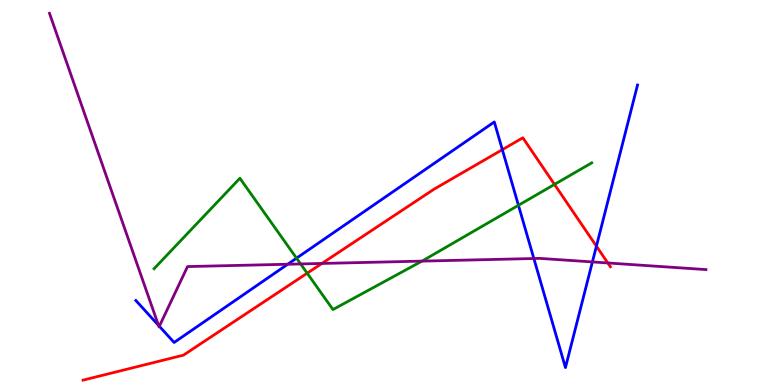[{'lines': ['blue', 'red'], 'intersections': [{'x': 6.48, 'y': 6.11}, {'x': 7.7, 'y': 3.61}]}, {'lines': ['green', 'red'], 'intersections': [{'x': 3.96, 'y': 2.9}, {'x': 7.15, 'y': 5.21}]}, {'lines': ['purple', 'red'], 'intersections': [{'x': 4.15, 'y': 3.16}, {'x': 7.84, 'y': 3.17}]}, {'lines': ['blue', 'green'], 'intersections': [{'x': 3.83, 'y': 3.29}, {'x': 6.69, 'y': 4.67}]}, {'lines': ['blue', 'purple'], 'intersections': [{'x': 2.04, 'y': 1.55}, {'x': 2.06, 'y': 1.53}, {'x': 3.71, 'y': 3.14}, {'x': 6.89, 'y': 3.29}, {'x': 7.64, 'y': 3.2}]}, {'lines': ['green', 'purple'], 'intersections': [{'x': 3.88, 'y': 3.14}, {'x': 5.44, 'y': 3.22}]}]